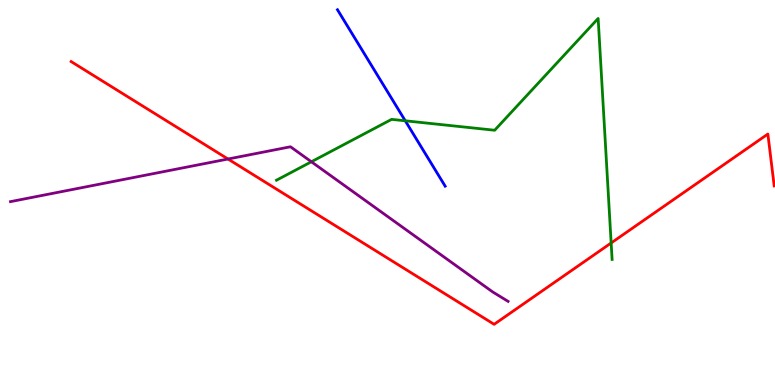[{'lines': ['blue', 'red'], 'intersections': []}, {'lines': ['green', 'red'], 'intersections': [{'x': 7.89, 'y': 3.69}]}, {'lines': ['purple', 'red'], 'intersections': [{'x': 2.94, 'y': 5.87}]}, {'lines': ['blue', 'green'], 'intersections': [{'x': 5.23, 'y': 6.86}]}, {'lines': ['blue', 'purple'], 'intersections': []}, {'lines': ['green', 'purple'], 'intersections': [{'x': 4.02, 'y': 5.8}]}]